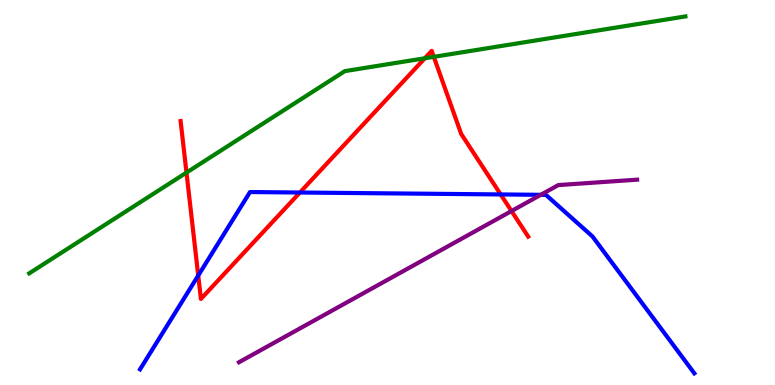[{'lines': ['blue', 'red'], 'intersections': [{'x': 2.56, 'y': 2.84}, {'x': 3.87, 'y': 5.0}, {'x': 6.46, 'y': 4.95}]}, {'lines': ['green', 'red'], 'intersections': [{'x': 2.41, 'y': 5.52}, {'x': 5.48, 'y': 8.49}, {'x': 5.6, 'y': 8.52}]}, {'lines': ['purple', 'red'], 'intersections': [{'x': 6.6, 'y': 4.52}]}, {'lines': ['blue', 'green'], 'intersections': []}, {'lines': ['blue', 'purple'], 'intersections': [{'x': 6.98, 'y': 4.94}]}, {'lines': ['green', 'purple'], 'intersections': []}]